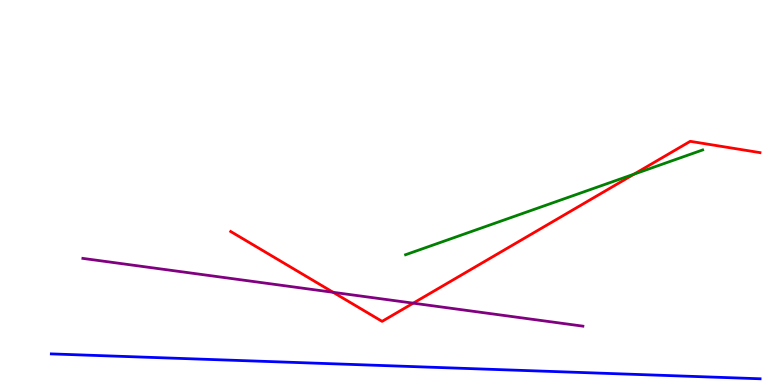[{'lines': ['blue', 'red'], 'intersections': []}, {'lines': ['green', 'red'], 'intersections': [{'x': 8.18, 'y': 5.48}]}, {'lines': ['purple', 'red'], 'intersections': [{'x': 4.3, 'y': 2.41}, {'x': 5.33, 'y': 2.13}]}, {'lines': ['blue', 'green'], 'intersections': []}, {'lines': ['blue', 'purple'], 'intersections': []}, {'lines': ['green', 'purple'], 'intersections': []}]